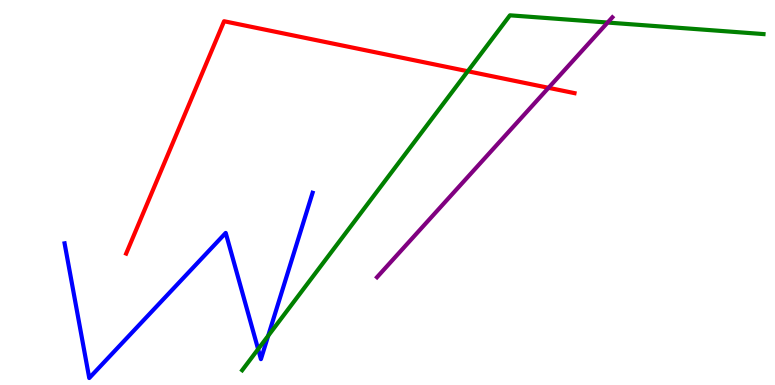[{'lines': ['blue', 'red'], 'intersections': []}, {'lines': ['green', 'red'], 'intersections': [{'x': 6.04, 'y': 8.15}]}, {'lines': ['purple', 'red'], 'intersections': [{'x': 7.08, 'y': 7.72}]}, {'lines': ['blue', 'green'], 'intersections': [{'x': 3.33, 'y': 0.932}, {'x': 3.46, 'y': 1.28}]}, {'lines': ['blue', 'purple'], 'intersections': []}, {'lines': ['green', 'purple'], 'intersections': [{'x': 7.84, 'y': 9.41}]}]